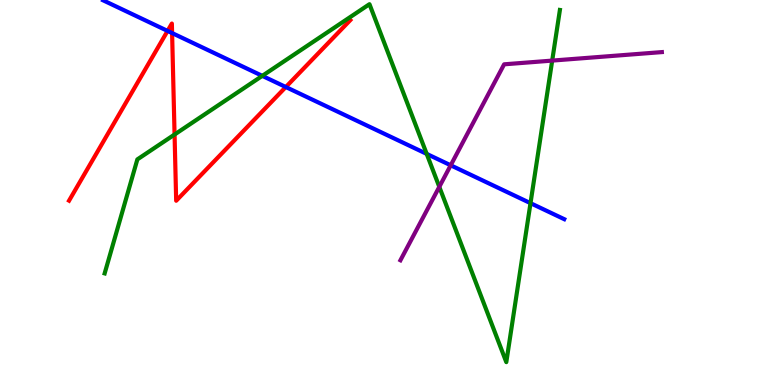[{'lines': ['blue', 'red'], 'intersections': [{'x': 2.16, 'y': 9.2}, {'x': 2.22, 'y': 9.14}, {'x': 3.69, 'y': 7.74}]}, {'lines': ['green', 'red'], 'intersections': [{'x': 2.25, 'y': 6.51}]}, {'lines': ['purple', 'red'], 'intersections': []}, {'lines': ['blue', 'green'], 'intersections': [{'x': 3.38, 'y': 8.03}, {'x': 5.51, 'y': 6.0}, {'x': 6.85, 'y': 4.72}]}, {'lines': ['blue', 'purple'], 'intersections': [{'x': 5.82, 'y': 5.71}]}, {'lines': ['green', 'purple'], 'intersections': [{'x': 5.67, 'y': 5.15}, {'x': 7.13, 'y': 8.43}]}]